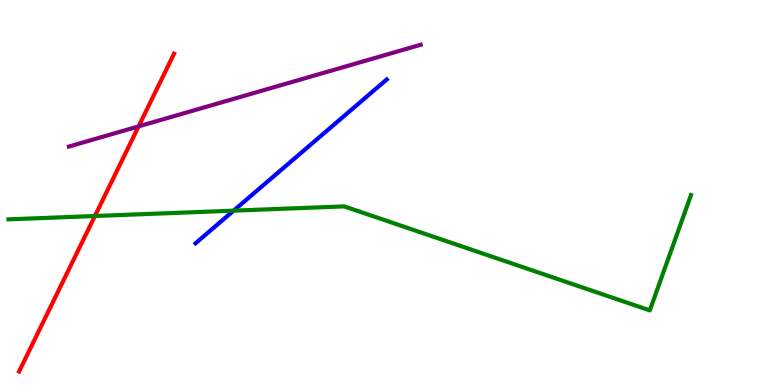[{'lines': ['blue', 'red'], 'intersections': []}, {'lines': ['green', 'red'], 'intersections': [{'x': 1.22, 'y': 4.39}]}, {'lines': ['purple', 'red'], 'intersections': [{'x': 1.79, 'y': 6.72}]}, {'lines': ['blue', 'green'], 'intersections': [{'x': 3.01, 'y': 4.53}]}, {'lines': ['blue', 'purple'], 'intersections': []}, {'lines': ['green', 'purple'], 'intersections': []}]